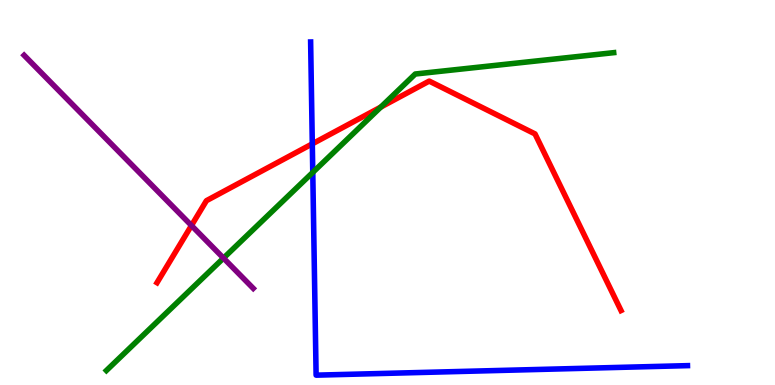[{'lines': ['blue', 'red'], 'intersections': [{'x': 4.03, 'y': 6.26}]}, {'lines': ['green', 'red'], 'intersections': [{'x': 4.91, 'y': 7.22}]}, {'lines': ['purple', 'red'], 'intersections': [{'x': 2.47, 'y': 4.14}]}, {'lines': ['blue', 'green'], 'intersections': [{'x': 4.04, 'y': 5.52}]}, {'lines': ['blue', 'purple'], 'intersections': []}, {'lines': ['green', 'purple'], 'intersections': [{'x': 2.88, 'y': 3.3}]}]